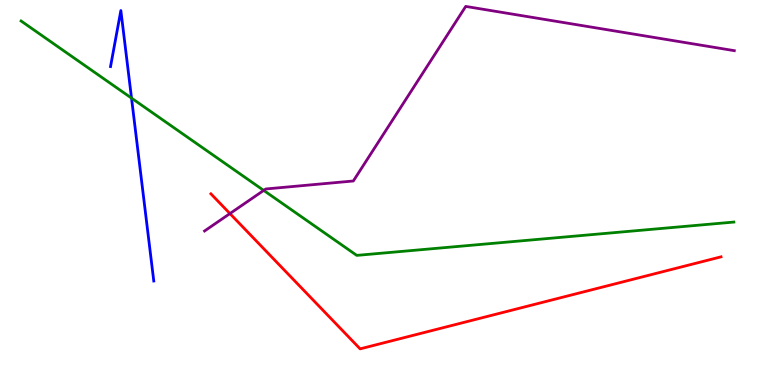[{'lines': ['blue', 'red'], 'intersections': []}, {'lines': ['green', 'red'], 'intersections': []}, {'lines': ['purple', 'red'], 'intersections': [{'x': 2.97, 'y': 4.45}]}, {'lines': ['blue', 'green'], 'intersections': [{'x': 1.7, 'y': 7.45}]}, {'lines': ['blue', 'purple'], 'intersections': []}, {'lines': ['green', 'purple'], 'intersections': [{'x': 3.4, 'y': 5.05}]}]